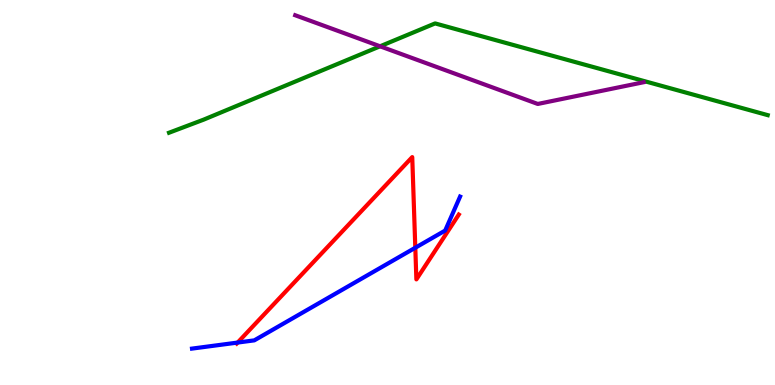[{'lines': ['blue', 'red'], 'intersections': [{'x': 3.07, 'y': 1.1}, {'x': 5.36, 'y': 3.57}]}, {'lines': ['green', 'red'], 'intersections': []}, {'lines': ['purple', 'red'], 'intersections': []}, {'lines': ['blue', 'green'], 'intersections': []}, {'lines': ['blue', 'purple'], 'intersections': []}, {'lines': ['green', 'purple'], 'intersections': [{'x': 4.9, 'y': 8.8}]}]